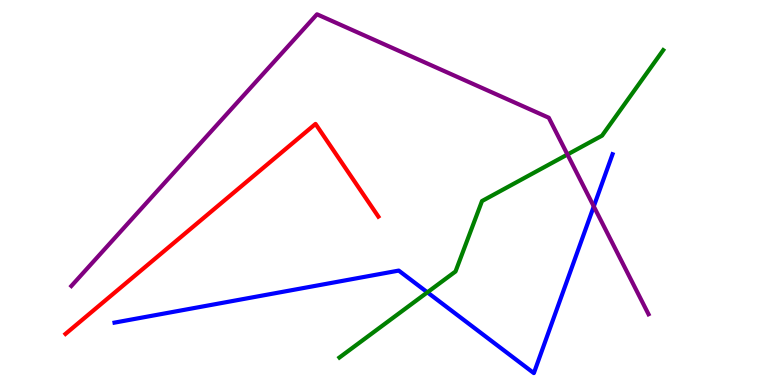[{'lines': ['blue', 'red'], 'intersections': []}, {'lines': ['green', 'red'], 'intersections': []}, {'lines': ['purple', 'red'], 'intersections': []}, {'lines': ['blue', 'green'], 'intersections': [{'x': 5.51, 'y': 2.41}]}, {'lines': ['blue', 'purple'], 'intersections': [{'x': 7.66, 'y': 4.64}]}, {'lines': ['green', 'purple'], 'intersections': [{'x': 7.32, 'y': 5.99}]}]